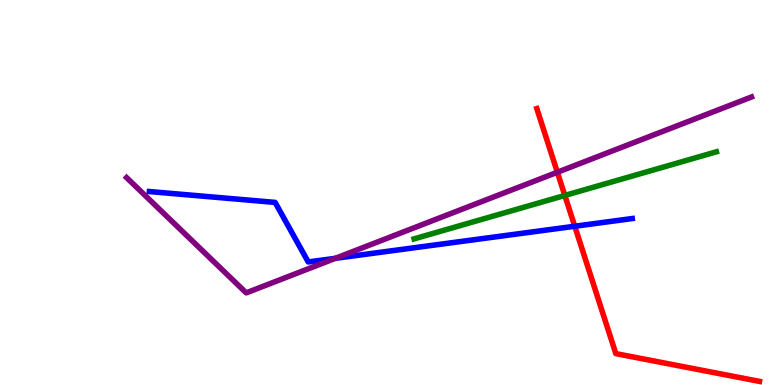[{'lines': ['blue', 'red'], 'intersections': [{'x': 7.42, 'y': 4.12}]}, {'lines': ['green', 'red'], 'intersections': [{'x': 7.29, 'y': 4.92}]}, {'lines': ['purple', 'red'], 'intersections': [{'x': 7.19, 'y': 5.53}]}, {'lines': ['blue', 'green'], 'intersections': []}, {'lines': ['blue', 'purple'], 'intersections': [{'x': 4.33, 'y': 3.29}]}, {'lines': ['green', 'purple'], 'intersections': []}]